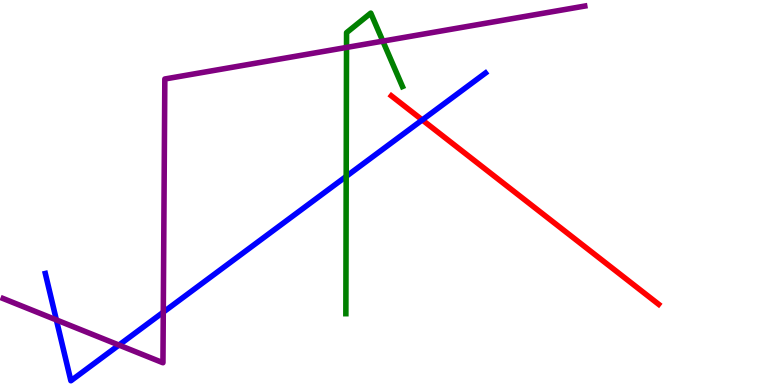[{'lines': ['blue', 'red'], 'intersections': [{'x': 5.45, 'y': 6.88}]}, {'lines': ['green', 'red'], 'intersections': []}, {'lines': ['purple', 'red'], 'intersections': []}, {'lines': ['blue', 'green'], 'intersections': [{'x': 4.47, 'y': 5.42}]}, {'lines': ['blue', 'purple'], 'intersections': [{'x': 0.728, 'y': 1.69}, {'x': 1.53, 'y': 1.04}, {'x': 2.11, 'y': 1.89}]}, {'lines': ['green', 'purple'], 'intersections': [{'x': 4.47, 'y': 8.77}, {'x': 4.94, 'y': 8.93}]}]